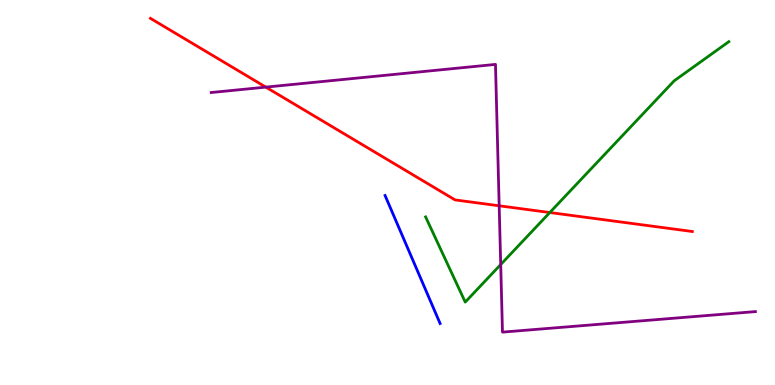[{'lines': ['blue', 'red'], 'intersections': []}, {'lines': ['green', 'red'], 'intersections': [{'x': 7.09, 'y': 4.48}]}, {'lines': ['purple', 'red'], 'intersections': [{'x': 3.43, 'y': 7.74}, {'x': 6.44, 'y': 4.65}]}, {'lines': ['blue', 'green'], 'intersections': []}, {'lines': ['blue', 'purple'], 'intersections': []}, {'lines': ['green', 'purple'], 'intersections': [{'x': 6.46, 'y': 3.13}]}]